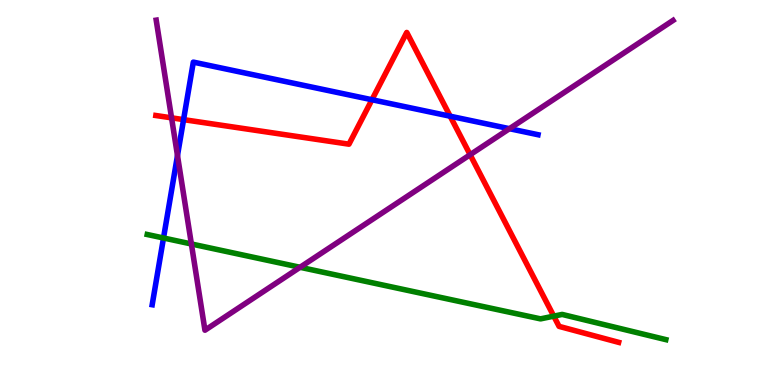[{'lines': ['blue', 'red'], 'intersections': [{'x': 2.37, 'y': 6.89}, {'x': 4.8, 'y': 7.41}, {'x': 5.81, 'y': 6.98}]}, {'lines': ['green', 'red'], 'intersections': [{'x': 7.15, 'y': 1.79}]}, {'lines': ['purple', 'red'], 'intersections': [{'x': 2.21, 'y': 6.94}, {'x': 6.07, 'y': 5.98}]}, {'lines': ['blue', 'green'], 'intersections': [{'x': 2.11, 'y': 3.82}]}, {'lines': ['blue', 'purple'], 'intersections': [{'x': 2.29, 'y': 5.96}, {'x': 6.57, 'y': 6.66}]}, {'lines': ['green', 'purple'], 'intersections': [{'x': 2.47, 'y': 3.66}, {'x': 3.87, 'y': 3.06}]}]